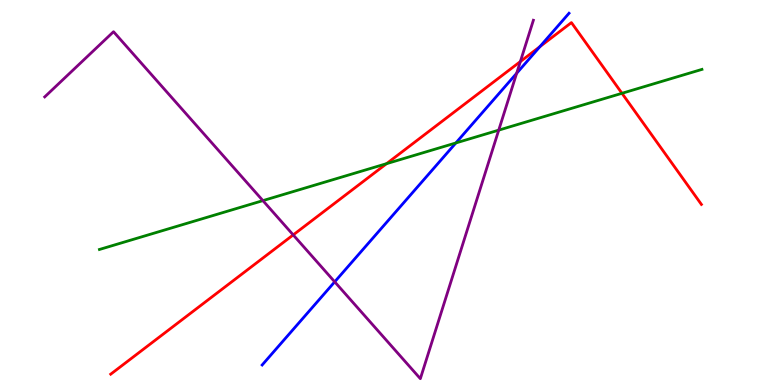[{'lines': ['blue', 'red'], 'intersections': [{'x': 6.97, 'y': 8.79}]}, {'lines': ['green', 'red'], 'intersections': [{'x': 4.99, 'y': 5.75}, {'x': 8.03, 'y': 7.58}]}, {'lines': ['purple', 'red'], 'intersections': [{'x': 3.78, 'y': 3.9}, {'x': 6.71, 'y': 8.4}]}, {'lines': ['blue', 'green'], 'intersections': [{'x': 5.88, 'y': 6.29}]}, {'lines': ['blue', 'purple'], 'intersections': [{'x': 4.32, 'y': 2.68}, {'x': 6.67, 'y': 8.1}]}, {'lines': ['green', 'purple'], 'intersections': [{'x': 3.39, 'y': 4.79}, {'x': 6.44, 'y': 6.62}]}]